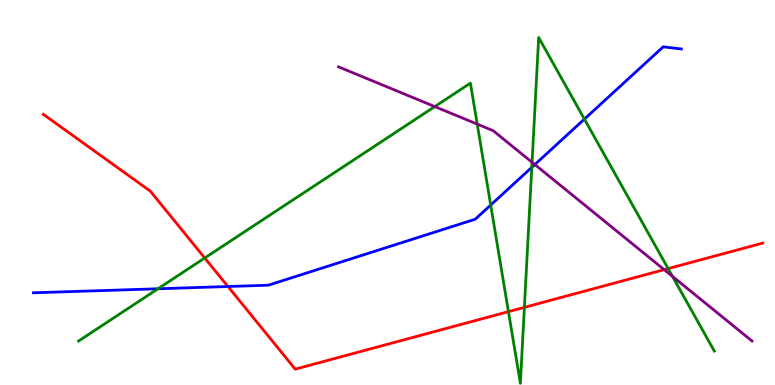[{'lines': ['blue', 'red'], 'intersections': [{'x': 2.94, 'y': 2.56}]}, {'lines': ['green', 'red'], 'intersections': [{'x': 2.64, 'y': 3.3}, {'x': 6.56, 'y': 1.9}, {'x': 6.77, 'y': 2.02}, {'x': 8.62, 'y': 3.02}]}, {'lines': ['purple', 'red'], 'intersections': [{'x': 8.57, 'y': 3.0}]}, {'lines': ['blue', 'green'], 'intersections': [{'x': 2.04, 'y': 2.5}, {'x': 6.33, 'y': 4.67}, {'x': 6.86, 'y': 5.65}, {'x': 7.54, 'y': 6.91}]}, {'lines': ['blue', 'purple'], 'intersections': [{'x': 6.9, 'y': 5.73}]}, {'lines': ['green', 'purple'], 'intersections': [{'x': 5.61, 'y': 7.23}, {'x': 6.16, 'y': 6.78}, {'x': 6.87, 'y': 5.78}, {'x': 8.68, 'y': 2.82}]}]